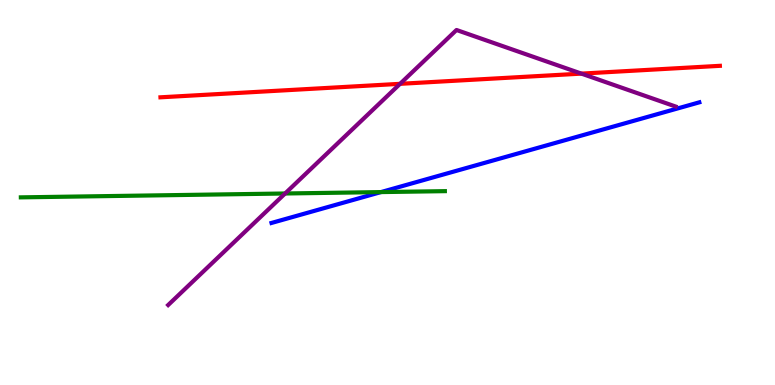[{'lines': ['blue', 'red'], 'intersections': []}, {'lines': ['green', 'red'], 'intersections': []}, {'lines': ['purple', 'red'], 'intersections': [{'x': 5.16, 'y': 7.82}, {'x': 7.5, 'y': 8.09}]}, {'lines': ['blue', 'green'], 'intersections': [{'x': 4.92, 'y': 5.01}]}, {'lines': ['blue', 'purple'], 'intersections': []}, {'lines': ['green', 'purple'], 'intersections': [{'x': 3.68, 'y': 4.97}]}]